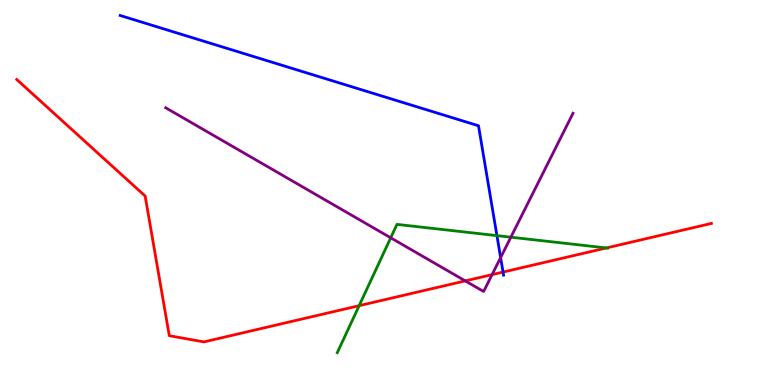[{'lines': ['blue', 'red'], 'intersections': [{'x': 6.49, 'y': 2.93}]}, {'lines': ['green', 'red'], 'intersections': [{'x': 4.63, 'y': 2.06}, {'x': 7.82, 'y': 3.56}]}, {'lines': ['purple', 'red'], 'intersections': [{'x': 6.0, 'y': 2.7}, {'x': 6.35, 'y': 2.87}]}, {'lines': ['blue', 'green'], 'intersections': [{'x': 6.41, 'y': 3.88}]}, {'lines': ['blue', 'purple'], 'intersections': [{'x': 6.46, 'y': 3.31}]}, {'lines': ['green', 'purple'], 'intersections': [{'x': 5.04, 'y': 3.82}, {'x': 6.59, 'y': 3.84}]}]